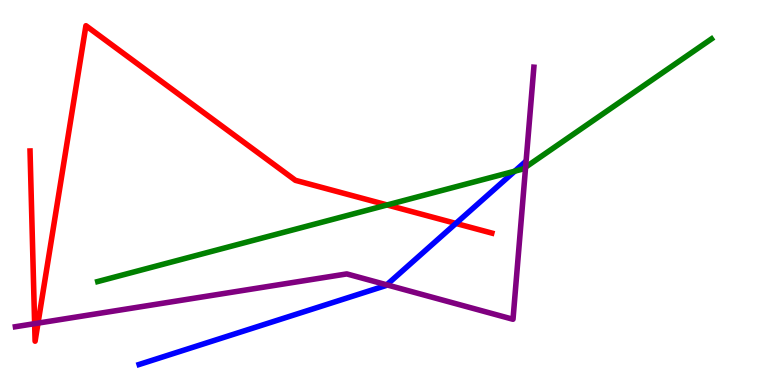[{'lines': ['blue', 'red'], 'intersections': [{'x': 5.88, 'y': 4.2}]}, {'lines': ['green', 'red'], 'intersections': [{'x': 4.99, 'y': 4.68}]}, {'lines': ['purple', 'red'], 'intersections': [{'x': 0.447, 'y': 1.59}, {'x': 0.49, 'y': 1.61}]}, {'lines': ['blue', 'green'], 'intersections': [{'x': 6.64, 'y': 5.55}]}, {'lines': ['blue', 'purple'], 'intersections': [{'x': 4.99, 'y': 2.6}]}, {'lines': ['green', 'purple'], 'intersections': [{'x': 6.78, 'y': 5.66}]}]